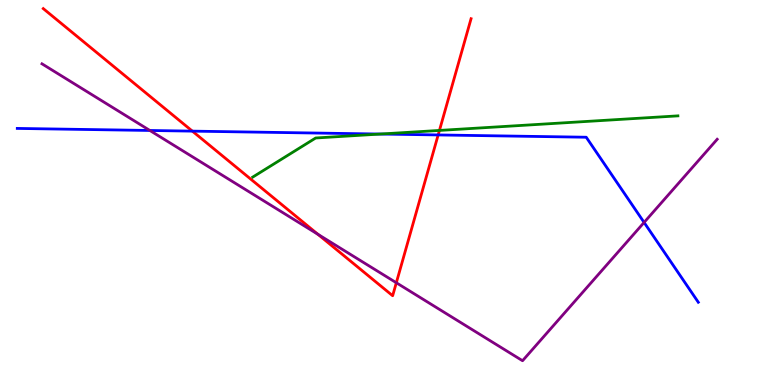[{'lines': ['blue', 'red'], 'intersections': [{'x': 2.48, 'y': 6.59}, {'x': 5.65, 'y': 6.5}]}, {'lines': ['green', 'red'], 'intersections': [{'x': 5.67, 'y': 6.61}]}, {'lines': ['purple', 'red'], 'intersections': [{'x': 4.1, 'y': 3.91}, {'x': 5.11, 'y': 2.66}]}, {'lines': ['blue', 'green'], 'intersections': [{'x': 4.91, 'y': 6.52}]}, {'lines': ['blue', 'purple'], 'intersections': [{'x': 1.93, 'y': 6.61}, {'x': 8.31, 'y': 4.22}]}, {'lines': ['green', 'purple'], 'intersections': []}]